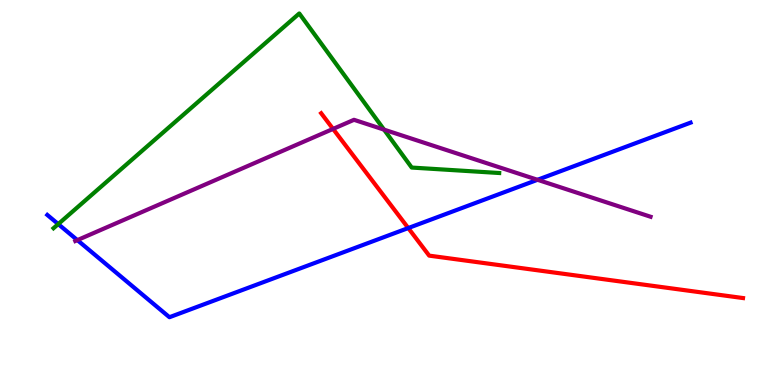[{'lines': ['blue', 'red'], 'intersections': [{'x': 5.27, 'y': 4.08}]}, {'lines': ['green', 'red'], 'intersections': []}, {'lines': ['purple', 'red'], 'intersections': [{'x': 4.3, 'y': 6.65}]}, {'lines': ['blue', 'green'], 'intersections': [{'x': 0.751, 'y': 4.18}]}, {'lines': ['blue', 'purple'], 'intersections': [{'x': 0.998, 'y': 3.76}, {'x': 6.94, 'y': 5.33}]}, {'lines': ['green', 'purple'], 'intersections': [{'x': 4.96, 'y': 6.63}]}]